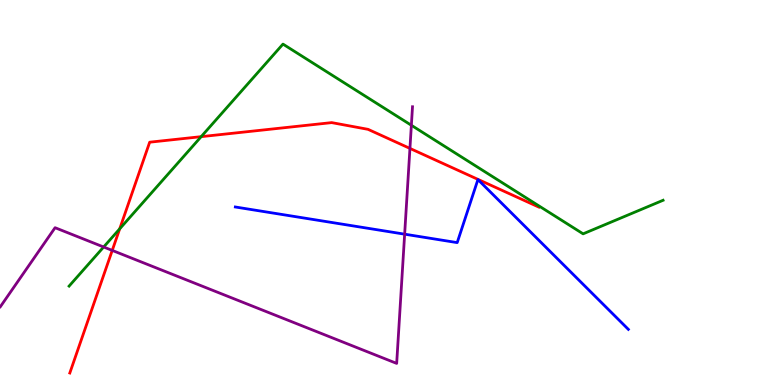[{'lines': ['blue', 'red'], 'intersections': []}, {'lines': ['green', 'red'], 'intersections': [{'x': 1.54, 'y': 4.06}, {'x': 2.6, 'y': 6.45}]}, {'lines': ['purple', 'red'], 'intersections': [{'x': 1.45, 'y': 3.5}, {'x': 5.29, 'y': 6.15}]}, {'lines': ['blue', 'green'], 'intersections': []}, {'lines': ['blue', 'purple'], 'intersections': [{'x': 5.22, 'y': 3.92}]}, {'lines': ['green', 'purple'], 'intersections': [{'x': 1.34, 'y': 3.58}, {'x': 5.31, 'y': 6.75}]}]